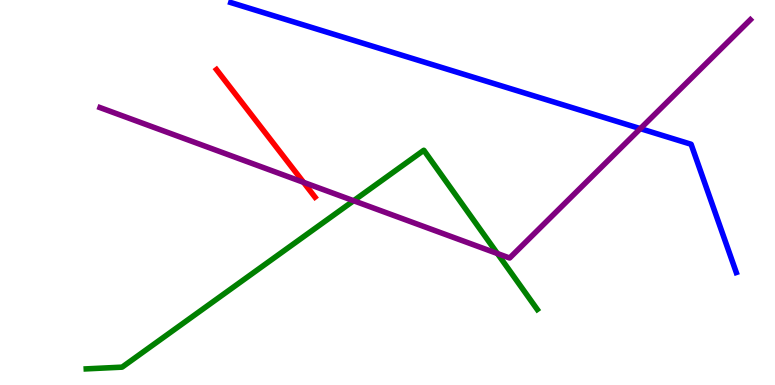[{'lines': ['blue', 'red'], 'intersections': []}, {'lines': ['green', 'red'], 'intersections': []}, {'lines': ['purple', 'red'], 'intersections': [{'x': 3.92, 'y': 5.26}]}, {'lines': ['blue', 'green'], 'intersections': []}, {'lines': ['blue', 'purple'], 'intersections': [{'x': 8.26, 'y': 6.66}]}, {'lines': ['green', 'purple'], 'intersections': [{'x': 4.56, 'y': 4.79}, {'x': 6.42, 'y': 3.41}]}]